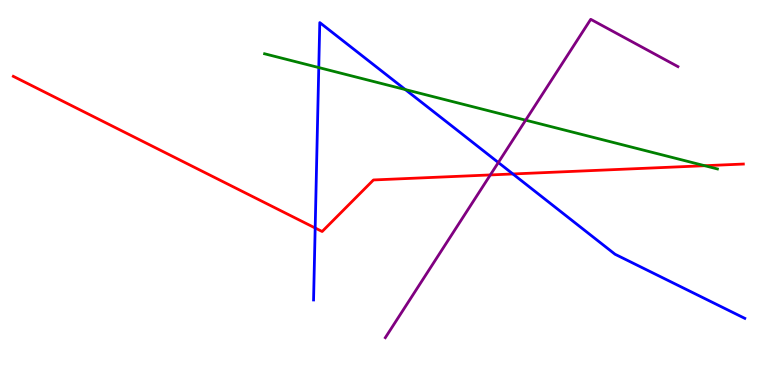[{'lines': ['blue', 'red'], 'intersections': [{'x': 4.07, 'y': 4.08}, {'x': 6.62, 'y': 5.48}]}, {'lines': ['green', 'red'], 'intersections': [{'x': 9.09, 'y': 5.7}]}, {'lines': ['purple', 'red'], 'intersections': [{'x': 6.33, 'y': 5.46}]}, {'lines': ['blue', 'green'], 'intersections': [{'x': 4.11, 'y': 8.25}, {'x': 5.23, 'y': 7.67}]}, {'lines': ['blue', 'purple'], 'intersections': [{'x': 6.43, 'y': 5.78}]}, {'lines': ['green', 'purple'], 'intersections': [{'x': 6.78, 'y': 6.88}]}]